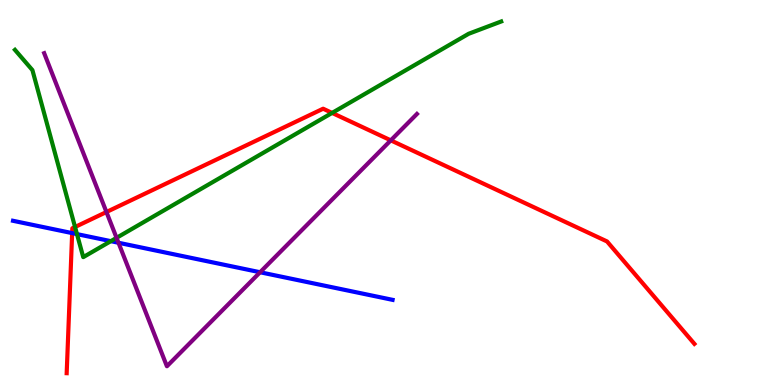[{'lines': ['blue', 'red'], 'intersections': [{'x': 0.931, 'y': 3.95}]}, {'lines': ['green', 'red'], 'intersections': [{'x': 0.968, 'y': 4.1}, {'x': 4.29, 'y': 7.07}]}, {'lines': ['purple', 'red'], 'intersections': [{'x': 1.37, 'y': 4.49}, {'x': 5.04, 'y': 6.35}]}, {'lines': ['blue', 'green'], 'intersections': [{'x': 0.993, 'y': 3.92}, {'x': 1.43, 'y': 3.74}]}, {'lines': ['blue', 'purple'], 'intersections': [{'x': 1.53, 'y': 3.69}, {'x': 3.36, 'y': 2.93}]}, {'lines': ['green', 'purple'], 'intersections': [{'x': 1.5, 'y': 3.82}]}]